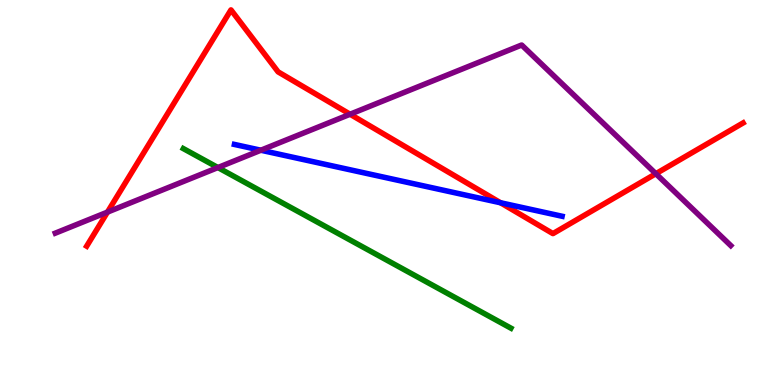[{'lines': ['blue', 'red'], 'intersections': [{'x': 6.46, 'y': 4.73}]}, {'lines': ['green', 'red'], 'intersections': []}, {'lines': ['purple', 'red'], 'intersections': [{'x': 1.39, 'y': 4.49}, {'x': 4.52, 'y': 7.03}, {'x': 8.46, 'y': 5.49}]}, {'lines': ['blue', 'green'], 'intersections': []}, {'lines': ['blue', 'purple'], 'intersections': [{'x': 3.37, 'y': 6.1}]}, {'lines': ['green', 'purple'], 'intersections': [{'x': 2.81, 'y': 5.65}]}]